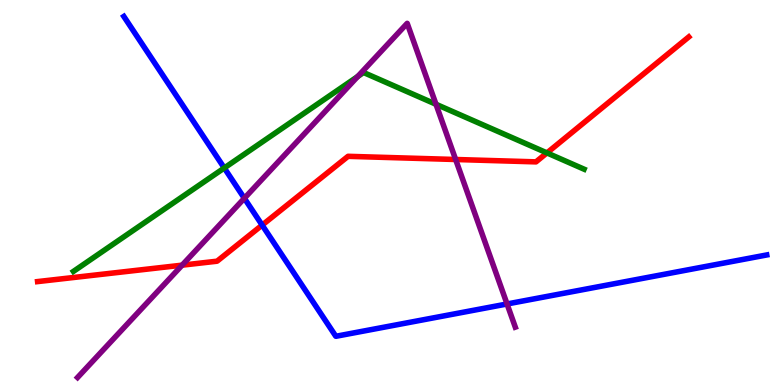[{'lines': ['blue', 'red'], 'intersections': [{'x': 3.38, 'y': 4.15}]}, {'lines': ['green', 'red'], 'intersections': [{'x': 7.06, 'y': 6.03}]}, {'lines': ['purple', 'red'], 'intersections': [{'x': 2.35, 'y': 3.11}, {'x': 5.88, 'y': 5.86}]}, {'lines': ['blue', 'green'], 'intersections': [{'x': 2.89, 'y': 5.64}]}, {'lines': ['blue', 'purple'], 'intersections': [{'x': 3.15, 'y': 4.85}, {'x': 6.54, 'y': 2.1}]}, {'lines': ['green', 'purple'], 'intersections': [{'x': 4.62, 'y': 8.01}, {'x': 5.63, 'y': 7.29}]}]